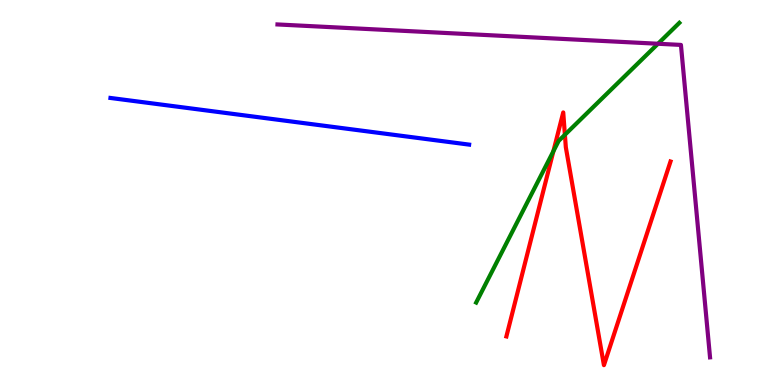[{'lines': ['blue', 'red'], 'intersections': []}, {'lines': ['green', 'red'], 'intersections': [{'x': 7.14, 'y': 6.07}, {'x': 7.29, 'y': 6.5}]}, {'lines': ['purple', 'red'], 'intersections': []}, {'lines': ['blue', 'green'], 'intersections': []}, {'lines': ['blue', 'purple'], 'intersections': []}, {'lines': ['green', 'purple'], 'intersections': [{'x': 8.49, 'y': 8.86}]}]